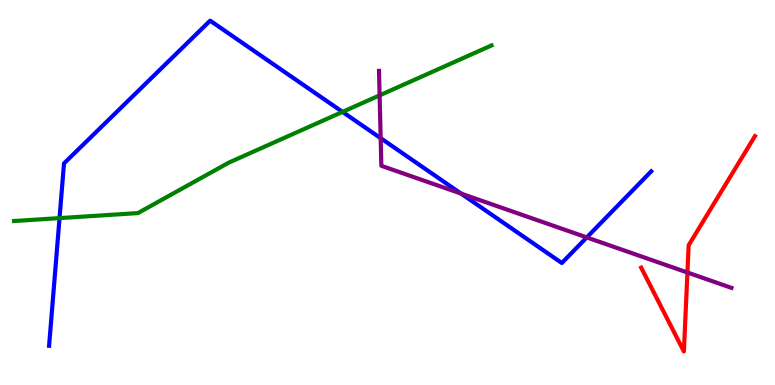[{'lines': ['blue', 'red'], 'intersections': []}, {'lines': ['green', 'red'], 'intersections': []}, {'lines': ['purple', 'red'], 'intersections': [{'x': 8.87, 'y': 2.92}]}, {'lines': ['blue', 'green'], 'intersections': [{'x': 0.768, 'y': 4.33}, {'x': 4.42, 'y': 7.09}]}, {'lines': ['blue', 'purple'], 'intersections': [{'x': 4.91, 'y': 6.41}, {'x': 5.95, 'y': 4.97}, {'x': 7.57, 'y': 3.83}]}, {'lines': ['green', 'purple'], 'intersections': [{'x': 4.9, 'y': 7.52}]}]